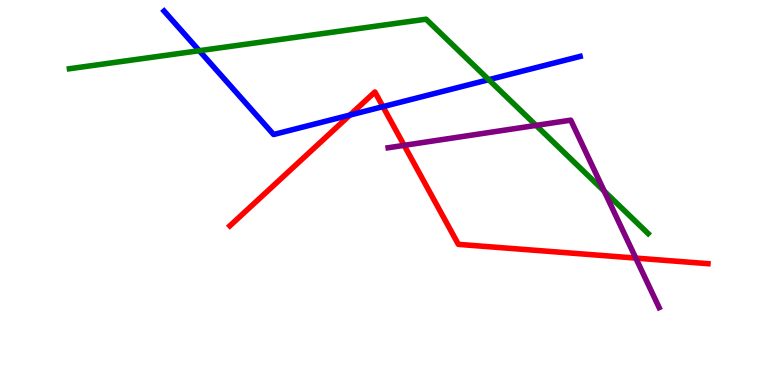[{'lines': ['blue', 'red'], 'intersections': [{'x': 4.52, 'y': 7.01}, {'x': 4.94, 'y': 7.23}]}, {'lines': ['green', 'red'], 'intersections': []}, {'lines': ['purple', 'red'], 'intersections': [{'x': 5.21, 'y': 6.22}, {'x': 8.2, 'y': 3.3}]}, {'lines': ['blue', 'green'], 'intersections': [{'x': 2.57, 'y': 8.68}, {'x': 6.31, 'y': 7.93}]}, {'lines': ['blue', 'purple'], 'intersections': []}, {'lines': ['green', 'purple'], 'intersections': [{'x': 6.92, 'y': 6.74}, {'x': 7.8, 'y': 5.03}]}]